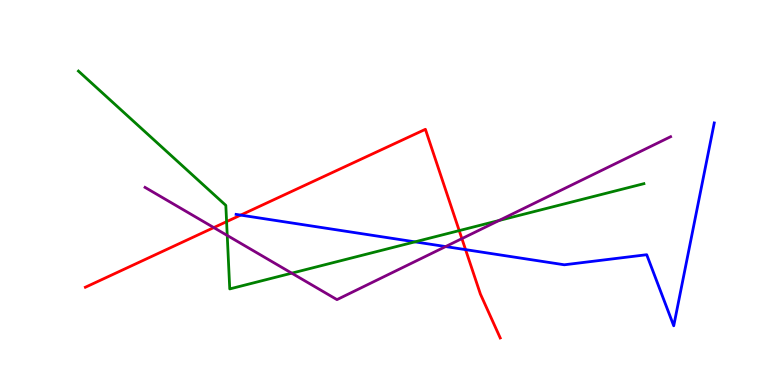[{'lines': ['blue', 'red'], 'intersections': [{'x': 3.11, 'y': 4.41}, {'x': 6.01, 'y': 3.52}]}, {'lines': ['green', 'red'], 'intersections': [{'x': 2.92, 'y': 4.24}, {'x': 5.93, 'y': 4.01}]}, {'lines': ['purple', 'red'], 'intersections': [{'x': 2.76, 'y': 4.09}, {'x': 5.96, 'y': 3.8}]}, {'lines': ['blue', 'green'], 'intersections': [{'x': 5.35, 'y': 3.72}]}, {'lines': ['blue', 'purple'], 'intersections': [{'x': 5.75, 'y': 3.6}]}, {'lines': ['green', 'purple'], 'intersections': [{'x': 2.93, 'y': 3.88}, {'x': 3.76, 'y': 2.9}, {'x': 6.44, 'y': 4.27}]}]